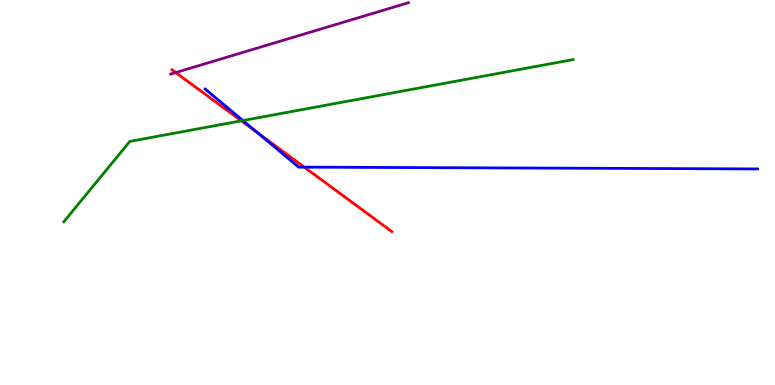[{'lines': ['blue', 'red'], 'intersections': [{'x': 3.32, 'y': 6.55}, {'x': 3.93, 'y': 5.66}]}, {'lines': ['green', 'red'], 'intersections': [{'x': 3.11, 'y': 6.86}]}, {'lines': ['purple', 'red'], 'intersections': [{'x': 2.27, 'y': 8.12}]}, {'lines': ['blue', 'green'], 'intersections': [{'x': 3.13, 'y': 6.87}]}, {'lines': ['blue', 'purple'], 'intersections': []}, {'lines': ['green', 'purple'], 'intersections': []}]